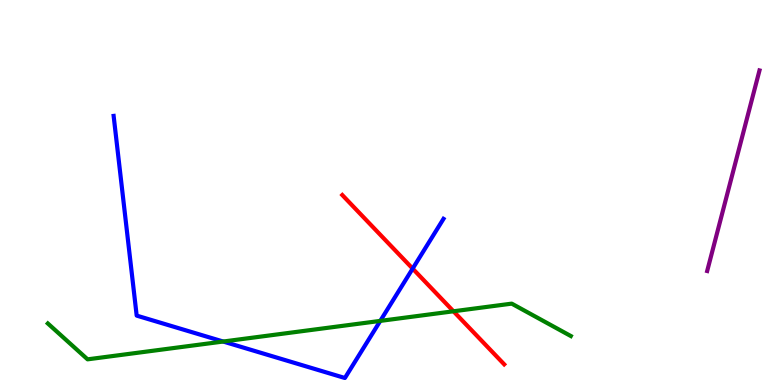[{'lines': ['blue', 'red'], 'intersections': [{'x': 5.32, 'y': 3.02}]}, {'lines': ['green', 'red'], 'intersections': [{'x': 5.85, 'y': 1.91}]}, {'lines': ['purple', 'red'], 'intersections': []}, {'lines': ['blue', 'green'], 'intersections': [{'x': 2.88, 'y': 1.13}, {'x': 4.91, 'y': 1.66}]}, {'lines': ['blue', 'purple'], 'intersections': []}, {'lines': ['green', 'purple'], 'intersections': []}]